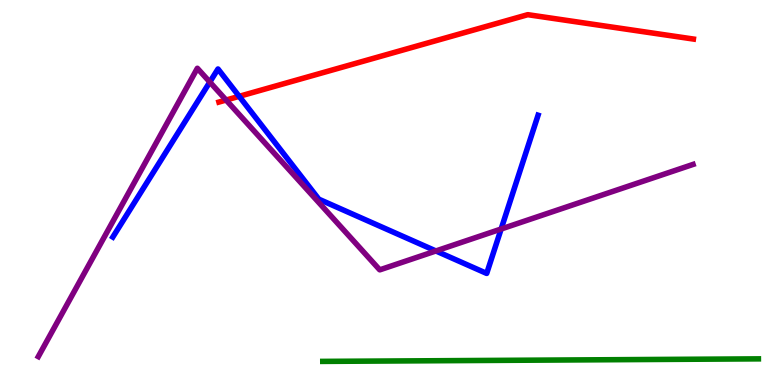[{'lines': ['blue', 'red'], 'intersections': [{'x': 3.09, 'y': 7.5}]}, {'lines': ['green', 'red'], 'intersections': []}, {'lines': ['purple', 'red'], 'intersections': [{'x': 2.92, 'y': 7.4}]}, {'lines': ['blue', 'green'], 'intersections': []}, {'lines': ['blue', 'purple'], 'intersections': [{'x': 2.71, 'y': 7.87}, {'x': 5.62, 'y': 3.48}, {'x': 6.47, 'y': 4.05}]}, {'lines': ['green', 'purple'], 'intersections': []}]